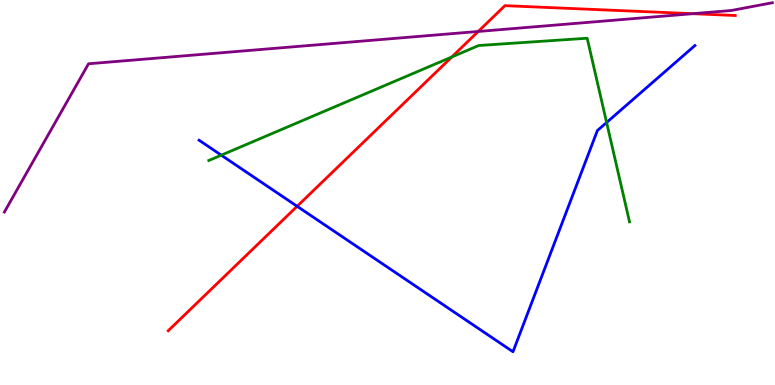[{'lines': ['blue', 'red'], 'intersections': [{'x': 3.83, 'y': 4.64}]}, {'lines': ['green', 'red'], 'intersections': [{'x': 5.83, 'y': 8.52}]}, {'lines': ['purple', 'red'], 'intersections': [{'x': 6.17, 'y': 9.18}, {'x': 8.94, 'y': 9.64}]}, {'lines': ['blue', 'green'], 'intersections': [{'x': 2.86, 'y': 5.97}, {'x': 7.83, 'y': 6.82}]}, {'lines': ['blue', 'purple'], 'intersections': []}, {'lines': ['green', 'purple'], 'intersections': []}]